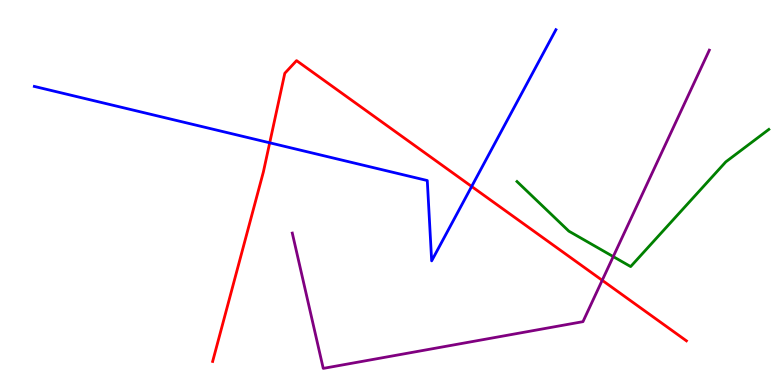[{'lines': ['blue', 'red'], 'intersections': [{'x': 3.48, 'y': 6.29}, {'x': 6.09, 'y': 5.16}]}, {'lines': ['green', 'red'], 'intersections': []}, {'lines': ['purple', 'red'], 'intersections': [{'x': 7.77, 'y': 2.72}]}, {'lines': ['blue', 'green'], 'intersections': []}, {'lines': ['blue', 'purple'], 'intersections': []}, {'lines': ['green', 'purple'], 'intersections': [{'x': 7.91, 'y': 3.34}]}]